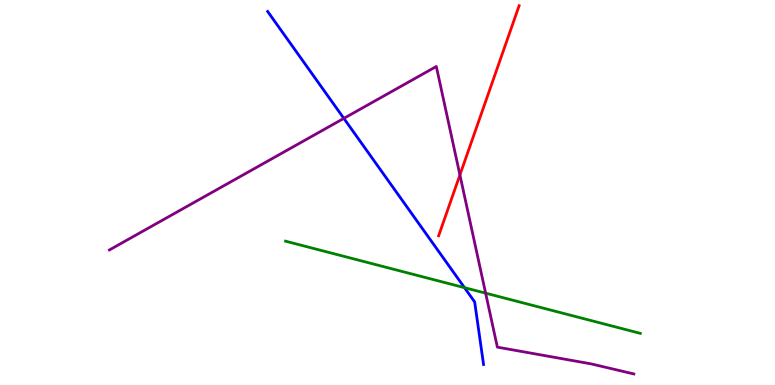[{'lines': ['blue', 'red'], 'intersections': []}, {'lines': ['green', 'red'], 'intersections': []}, {'lines': ['purple', 'red'], 'intersections': [{'x': 5.93, 'y': 5.46}]}, {'lines': ['blue', 'green'], 'intersections': [{'x': 5.99, 'y': 2.53}]}, {'lines': ['blue', 'purple'], 'intersections': [{'x': 4.44, 'y': 6.93}]}, {'lines': ['green', 'purple'], 'intersections': [{'x': 6.27, 'y': 2.39}]}]